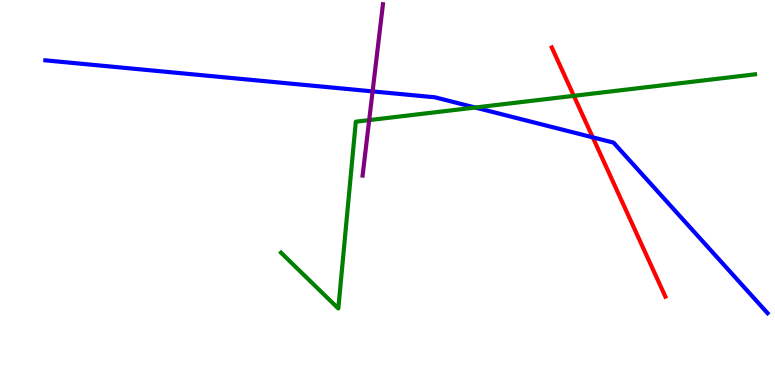[{'lines': ['blue', 'red'], 'intersections': [{'x': 7.65, 'y': 6.43}]}, {'lines': ['green', 'red'], 'intersections': [{'x': 7.4, 'y': 7.51}]}, {'lines': ['purple', 'red'], 'intersections': []}, {'lines': ['blue', 'green'], 'intersections': [{'x': 6.13, 'y': 7.21}]}, {'lines': ['blue', 'purple'], 'intersections': [{'x': 4.81, 'y': 7.63}]}, {'lines': ['green', 'purple'], 'intersections': [{'x': 4.76, 'y': 6.88}]}]